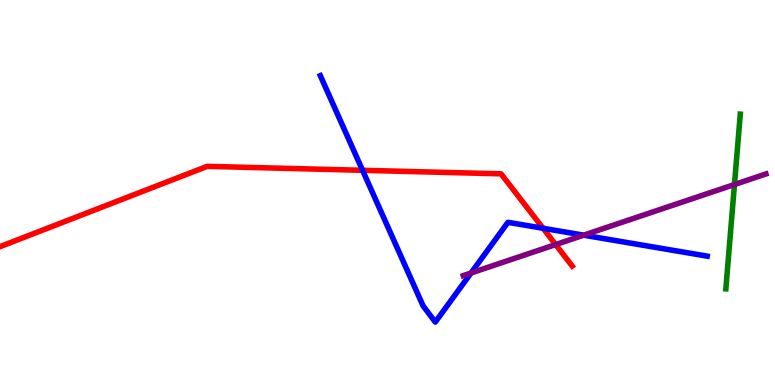[{'lines': ['blue', 'red'], 'intersections': [{'x': 4.68, 'y': 5.58}, {'x': 7.01, 'y': 4.07}]}, {'lines': ['green', 'red'], 'intersections': []}, {'lines': ['purple', 'red'], 'intersections': [{'x': 7.17, 'y': 3.65}]}, {'lines': ['blue', 'green'], 'intersections': []}, {'lines': ['blue', 'purple'], 'intersections': [{'x': 6.08, 'y': 2.91}, {'x': 7.53, 'y': 3.89}]}, {'lines': ['green', 'purple'], 'intersections': [{'x': 9.48, 'y': 5.21}]}]